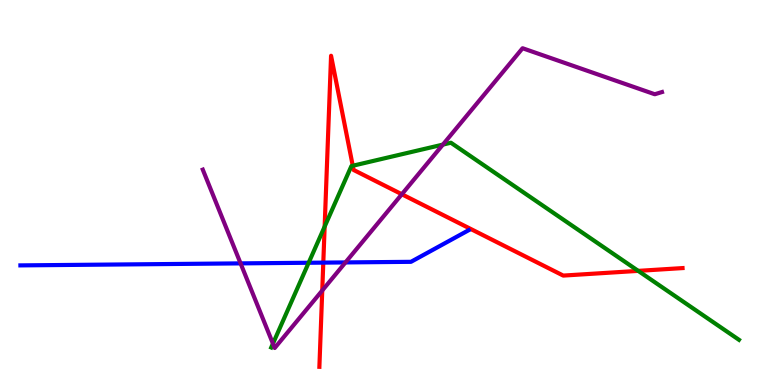[{'lines': ['blue', 'red'], 'intersections': [{'x': 4.17, 'y': 3.18}]}, {'lines': ['green', 'red'], 'intersections': [{'x': 4.19, 'y': 4.11}, {'x': 4.55, 'y': 5.69}, {'x': 8.24, 'y': 2.96}]}, {'lines': ['purple', 'red'], 'intersections': [{'x': 4.16, 'y': 2.45}, {'x': 5.18, 'y': 4.95}]}, {'lines': ['blue', 'green'], 'intersections': [{'x': 3.98, 'y': 3.18}]}, {'lines': ['blue', 'purple'], 'intersections': [{'x': 3.1, 'y': 3.16}, {'x': 4.46, 'y': 3.18}]}, {'lines': ['green', 'purple'], 'intersections': [{'x': 3.52, 'y': 1.08}, {'x': 5.71, 'y': 6.24}]}]